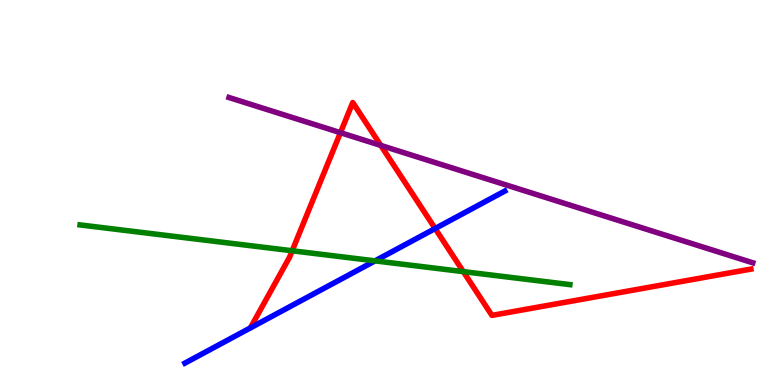[{'lines': ['blue', 'red'], 'intersections': [{'x': 5.61, 'y': 4.06}]}, {'lines': ['green', 'red'], 'intersections': [{'x': 3.77, 'y': 3.49}, {'x': 5.98, 'y': 2.94}]}, {'lines': ['purple', 'red'], 'intersections': [{'x': 4.39, 'y': 6.55}, {'x': 4.91, 'y': 6.22}]}, {'lines': ['blue', 'green'], 'intersections': [{'x': 4.84, 'y': 3.22}]}, {'lines': ['blue', 'purple'], 'intersections': []}, {'lines': ['green', 'purple'], 'intersections': []}]